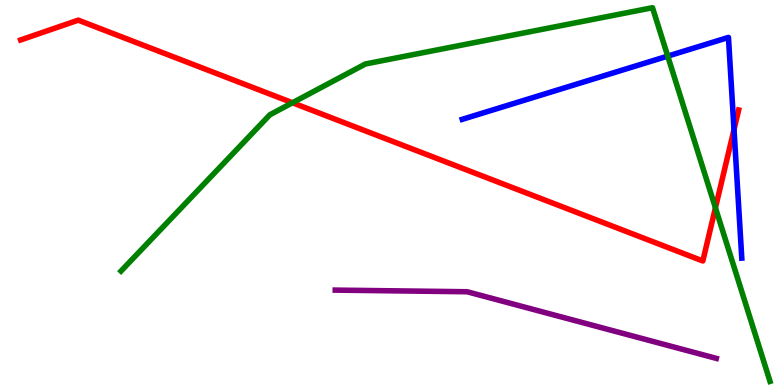[{'lines': ['blue', 'red'], 'intersections': [{'x': 9.47, 'y': 6.63}]}, {'lines': ['green', 'red'], 'intersections': [{'x': 3.77, 'y': 7.33}, {'x': 9.23, 'y': 4.6}]}, {'lines': ['purple', 'red'], 'intersections': []}, {'lines': ['blue', 'green'], 'intersections': [{'x': 8.62, 'y': 8.54}]}, {'lines': ['blue', 'purple'], 'intersections': []}, {'lines': ['green', 'purple'], 'intersections': []}]